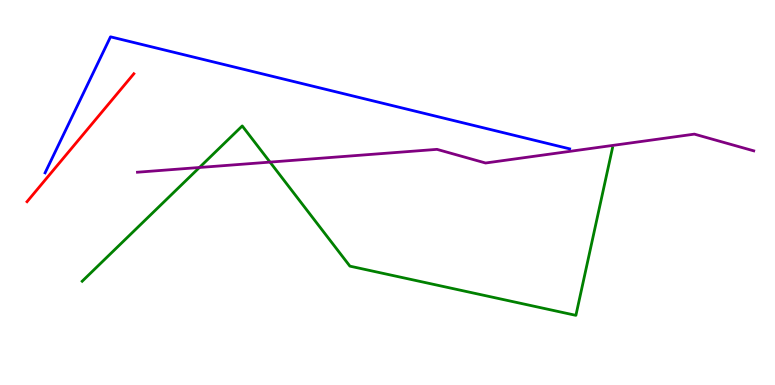[{'lines': ['blue', 'red'], 'intersections': []}, {'lines': ['green', 'red'], 'intersections': []}, {'lines': ['purple', 'red'], 'intersections': []}, {'lines': ['blue', 'green'], 'intersections': []}, {'lines': ['blue', 'purple'], 'intersections': []}, {'lines': ['green', 'purple'], 'intersections': [{'x': 2.57, 'y': 5.65}, {'x': 3.48, 'y': 5.79}]}]